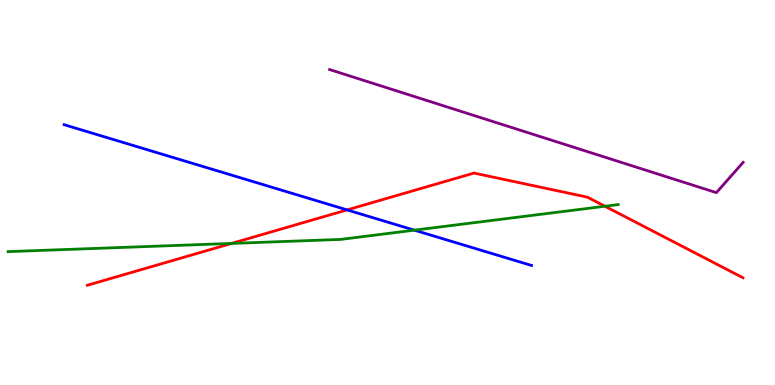[{'lines': ['blue', 'red'], 'intersections': [{'x': 4.48, 'y': 4.55}]}, {'lines': ['green', 'red'], 'intersections': [{'x': 2.99, 'y': 3.68}, {'x': 7.81, 'y': 4.64}]}, {'lines': ['purple', 'red'], 'intersections': []}, {'lines': ['blue', 'green'], 'intersections': [{'x': 5.35, 'y': 4.02}]}, {'lines': ['blue', 'purple'], 'intersections': []}, {'lines': ['green', 'purple'], 'intersections': []}]